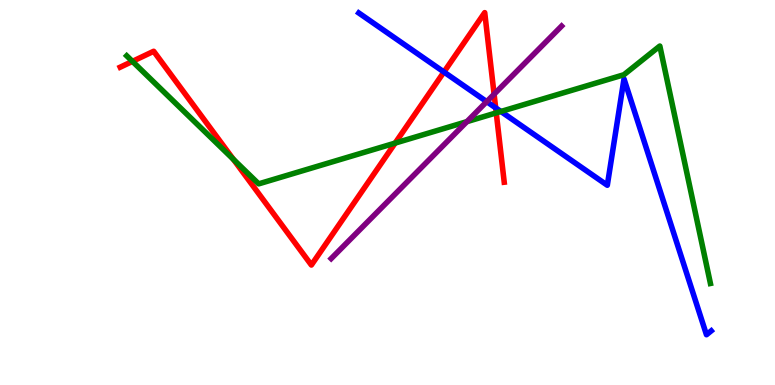[{'lines': ['blue', 'red'], 'intersections': [{'x': 5.73, 'y': 8.13}, {'x': 6.4, 'y': 7.2}]}, {'lines': ['green', 'red'], 'intersections': [{'x': 1.71, 'y': 8.41}, {'x': 3.01, 'y': 5.86}, {'x': 5.1, 'y': 6.28}, {'x': 6.4, 'y': 7.07}]}, {'lines': ['purple', 'red'], 'intersections': [{'x': 6.38, 'y': 7.55}]}, {'lines': ['blue', 'green'], 'intersections': [{'x': 6.46, 'y': 7.1}]}, {'lines': ['blue', 'purple'], 'intersections': [{'x': 6.28, 'y': 7.36}]}, {'lines': ['green', 'purple'], 'intersections': [{'x': 6.02, 'y': 6.84}]}]